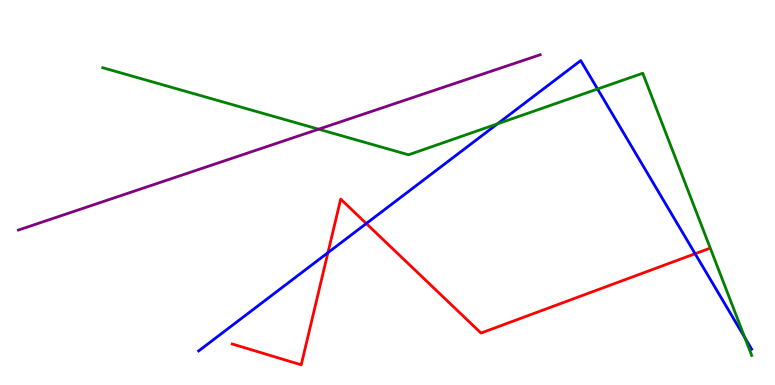[{'lines': ['blue', 'red'], 'intersections': [{'x': 4.23, 'y': 3.44}, {'x': 4.73, 'y': 4.19}, {'x': 8.97, 'y': 3.41}]}, {'lines': ['green', 'red'], 'intersections': []}, {'lines': ['purple', 'red'], 'intersections': []}, {'lines': ['blue', 'green'], 'intersections': [{'x': 6.42, 'y': 6.78}, {'x': 7.71, 'y': 7.69}, {'x': 9.61, 'y': 1.23}]}, {'lines': ['blue', 'purple'], 'intersections': []}, {'lines': ['green', 'purple'], 'intersections': [{'x': 4.11, 'y': 6.64}]}]